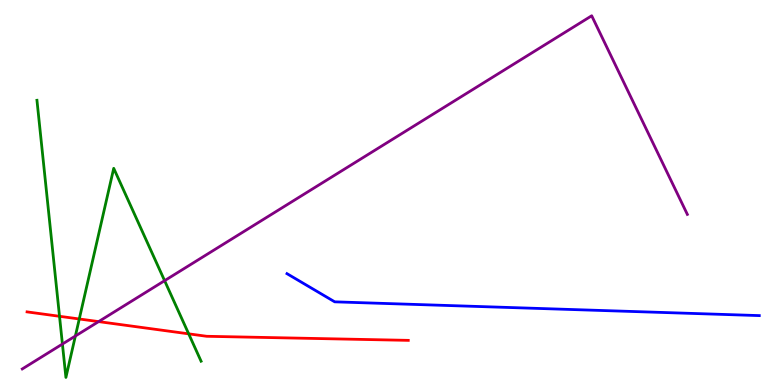[{'lines': ['blue', 'red'], 'intersections': []}, {'lines': ['green', 'red'], 'intersections': [{'x': 0.768, 'y': 1.78}, {'x': 1.02, 'y': 1.71}, {'x': 2.43, 'y': 1.33}]}, {'lines': ['purple', 'red'], 'intersections': [{'x': 1.27, 'y': 1.65}]}, {'lines': ['blue', 'green'], 'intersections': []}, {'lines': ['blue', 'purple'], 'intersections': []}, {'lines': ['green', 'purple'], 'intersections': [{'x': 0.805, 'y': 1.06}, {'x': 0.973, 'y': 1.27}, {'x': 2.12, 'y': 2.71}]}]